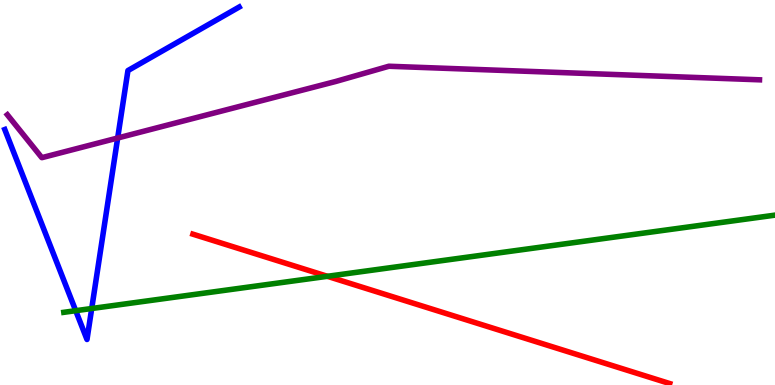[{'lines': ['blue', 'red'], 'intersections': []}, {'lines': ['green', 'red'], 'intersections': [{'x': 4.22, 'y': 2.82}]}, {'lines': ['purple', 'red'], 'intersections': []}, {'lines': ['blue', 'green'], 'intersections': [{'x': 0.977, 'y': 1.93}, {'x': 1.18, 'y': 1.99}]}, {'lines': ['blue', 'purple'], 'intersections': [{'x': 1.52, 'y': 6.42}]}, {'lines': ['green', 'purple'], 'intersections': []}]